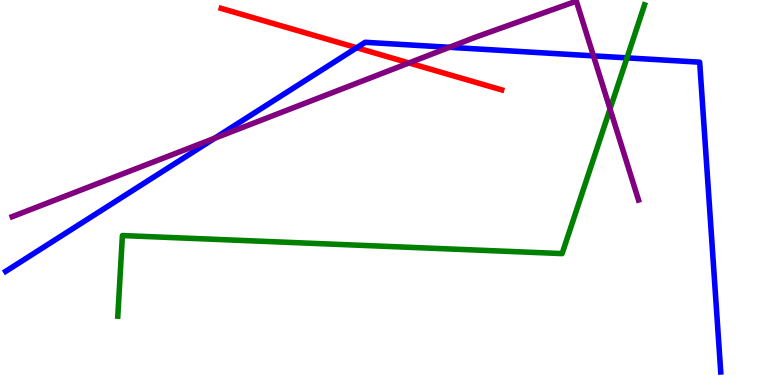[{'lines': ['blue', 'red'], 'intersections': [{'x': 4.6, 'y': 8.76}]}, {'lines': ['green', 'red'], 'intersections': []}, {'lines': ['purple', 'red'], 'intersections': [{'x': 5.28, 'y': 8.37}]}, {'lines': ['blue', 'green'], 'intersections': [{'x': 8.09, 'y': 8.5}]}, {'lines': ['blue', 'purple'], 'intersections': [{'x': 2.77, 'y': 6.41}, {'x': 5.8, 'y': 8.77}, {'x': 7.66, 'y': 8.55}]}, {'lines': ['green', 'purple'], 'intersections': [{'x': 7.87, 'y': 7.17}]}]